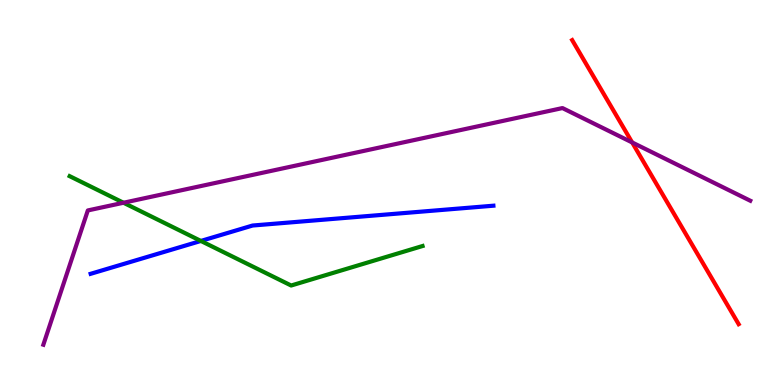[{'lines': ['blue', 'red'], 'intersections': []}, {'lines': ['green', 'red'], 'intersections': []}, {'lines': ['purple', 'red'], 'intersections': [{'x': 8.16, 'y': 6.3}]}, {'lines': ['blue', 'green'], 'intersections': [{'x': 2.59, 'y': 3.74}]}, {'lines': ['blue', 'purple'], 'intersections': []}, {'lines': ['green', 'purple'], 'intersections': [{'x': 1.59, 'y': 4.73}]}]